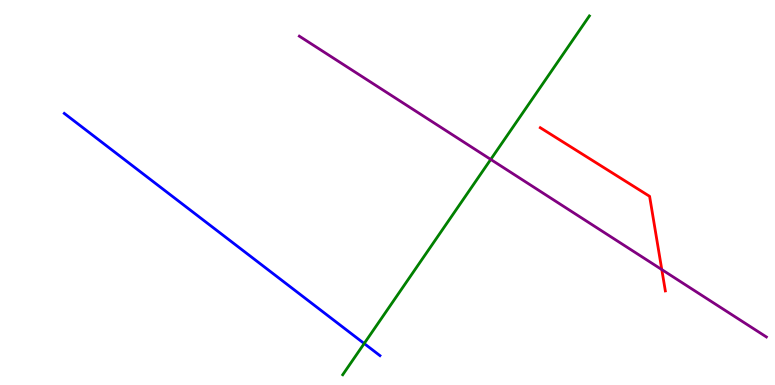[{'lines': ['blue', 'red'], 'intersections': []}, {'lines': ['green', 'red'], 'intersections': []}, {'lines': ['purple', 'red'], 'intersections': [{'x': 8.54, 'y': 3.0}]}, {'lines': ['blue', 'green'], 'intersections': [{'x': 4.7, 'y': 1.08}]}, {'lines': ['blue', 'purple'], 'intersections': []}, {'lines': ['green', 'purple'], 'intersections': [{'x': 6.33, 'y': 5.86}]}]